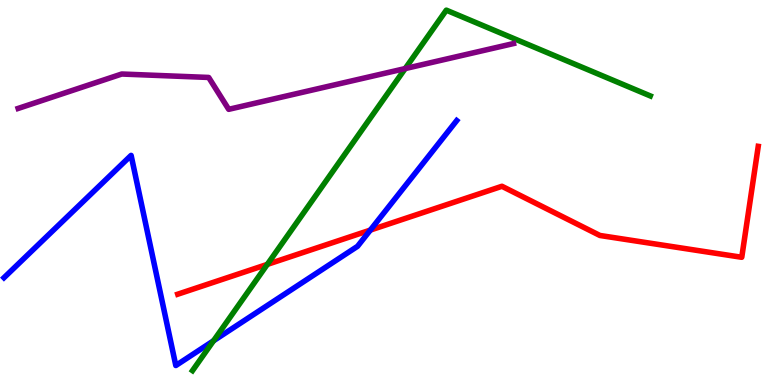[{'lines': ['blue', 'red'], 'intersections': [{'x': 4.78, 'y': 4.02}]}, {'lines': ['green', 'red'], 'intersections': [{'x': 3.45, 'y': 3.13}]}, {'lines': ['purple', 'red'], 'intersections': []}, {'lines': ['blue', 'green'], 'intersections': [{'x': 2.76, 'y': 1.15}]}, {'lines': ['blue', 'purple'], 'intersections': []}, {'lines': ['green', 'purple'], 'intersections': [{'x': 5.23, 'y': 8.22}]}]